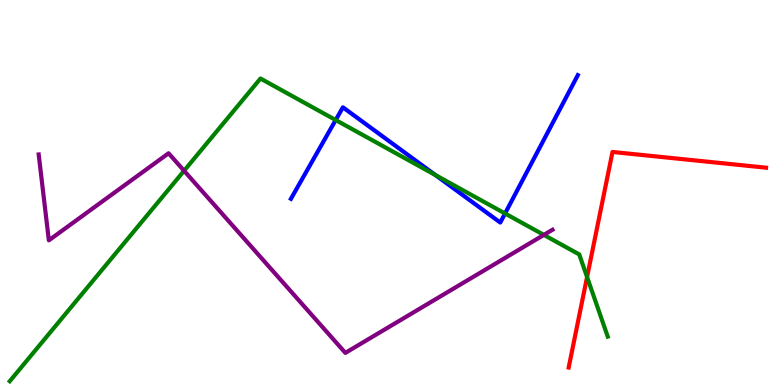[{'lines': ['blue', 'red'], 'intersections': []}, {'lines': ['green', 'red'], 'intersections': [{'x': 7.58, 'y': 2.8}]}, {'lines': ['purple', 'red'], 'intersections': []}, {'lines': ['blue', 'green'], 'intersections': [{'x': 4.33, 'y': 6.88}, {'x': 5.62, 'y': 5.45}, {'x': 6.52, 'y': 4.45}]}, {'lines': ['blue', 'purple'], 'intersections': []}, {'lines': ['green', 'purple'], 'intersections': [{'x': 2.38, 'y': 5.56}, {'x': 7.02, 'y': 3.9}]}]